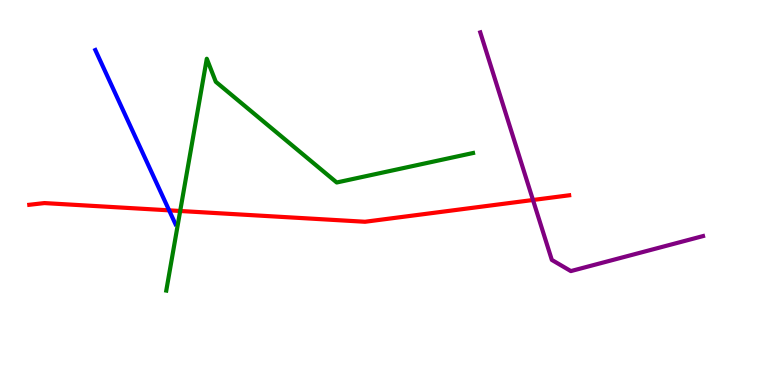[{'lines': ['blue', 'red'], 'intersections': [{'x': 2.18, 'y': 4.54}]}, {'lines': ['green', 'red'], 'intersections': [{'x': 2.32, 'y': 4.52}]}, {'lines': ['purple', 'red'], 'intersections': [{'x': 6.88, 'y': 4.81}]}, {'lines': ['blue', 'green'], 'intersections': []}, {'lines': ['blue', 'purple'], 'intersections': []}, {'lines': ['green', 'purple'], 'intersections': []}]